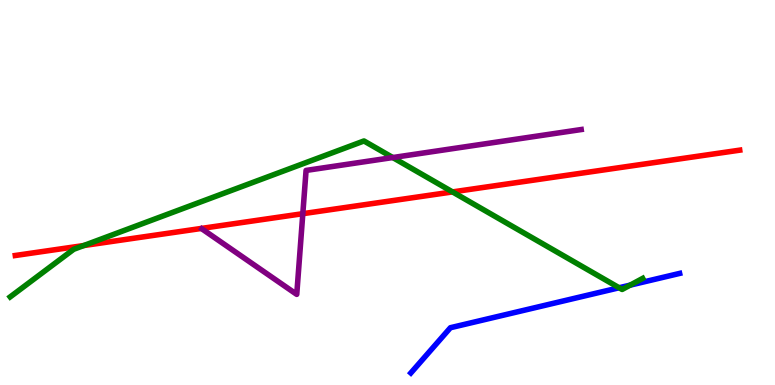[{'lines': ['blue', 'red'], 'intersections': []}, {'lines': ['green', 'red'], 'intersections': [{'x': 1.08, 'y': 3.62}, {'x': 5.84, 'y': 5.02}]}, {'lines': ['purple', 'red'], 'intersections': [{'x': 3.91, 'y': 4.45}]}, {'lines': ['blue', 'green'], 'intersections': [{'x': 7.99, 'y': 2.53}, {'x': 8.13, 'y': 2.59}]}, {'lines': ['blue', 'purple'], 'intersections': []}, {'lines': ['green', 'purple'], 'intersections': [{'x': 5.07, 'y': 5.91}]}]